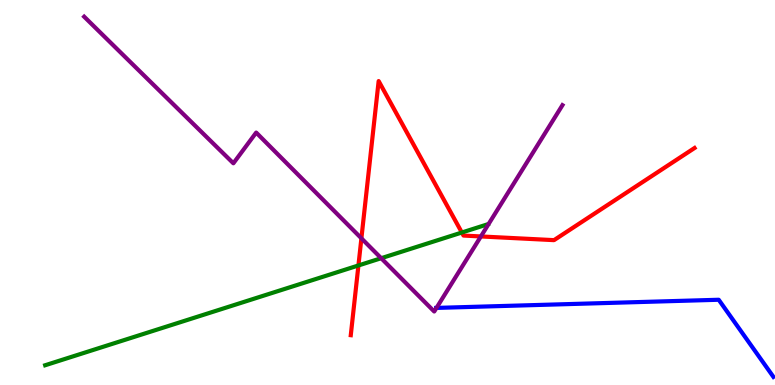[{'lines': ['blue', 'red'], 'intersections': []}, {'lines': ['green', 'red'], 'intersections': [{'x': 4.62, 'y': 3.1}, {'x': 5.96, 'y': 3.96}]}, {'lines': ['purple', 'red'], 'intersections': [{'x': 4.66, 'y': 3.81}, {'x': 6.2, 'y': 3.86}]}, {'lines': ['blue', 'green'], 'intersections': []}, {'lines': ['blue', 'purple'], 'intersections': [{'x': 5.63, 'y': 2.0}]}, {'lines': ['green', 'purple'], 'intersections': [{'x': 4.92, 'y': 3.29}]}]